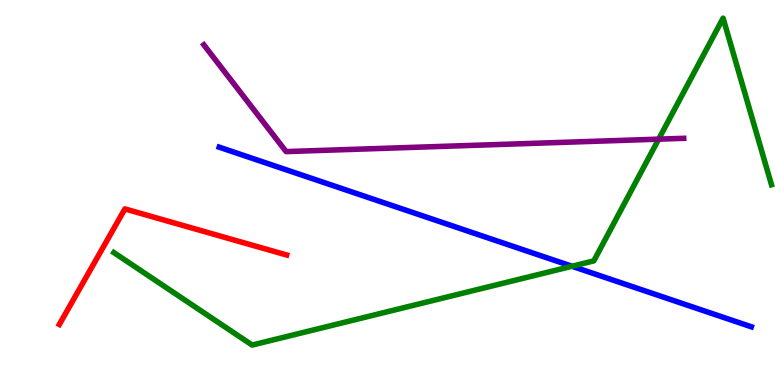[{'lines': ['blue', 'red'], 'intersections': []}, {'lines': ['green', 'red'], 'intersections': []}, {'lines': ['purple', 'red'], 'intersections': []}, {'lines': ['blue', 'green'], 'intersections': [{'x': 7.38, 'y': 3.08}]}, {'lines': ['blue', 'purple'], 'intersections': []}, {'lines': ['green', 'purple'], 'intersections': [{'x': 8.5, 'y': 6.39}]}]